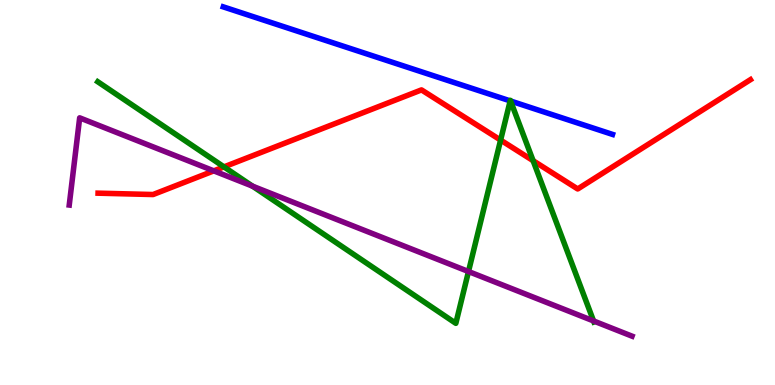[{'lines': ['blue', 'red'], 'intersections': []}, {'lines': ['green', 'red'], 'intersections': [{'x': 2.89, 'y': 5.67}, {'x': 6.46, 'y': 6.36}, {'x': 6.88, 'y': 5.83}]}, {'lines': ['purple', 'red'], 'intersections': [{'x': 2.76, 'y': 5.56}]}, {'lines': ['blue', 'green'], 'intersections': [{'x': 6.58, 'y': 7.38}, {'x': 6.59, 'y': 7.38}]}, {'lines': ['blue', 'purple'], 'intersections': []}, {'lines': ['green', 'purple'], 'intersections': [{'x': 3.26, 'y': 5.16}, {'x': 6.05, 'y': 2.95}, {'x': 7.66, 'y': 1.66}]}]